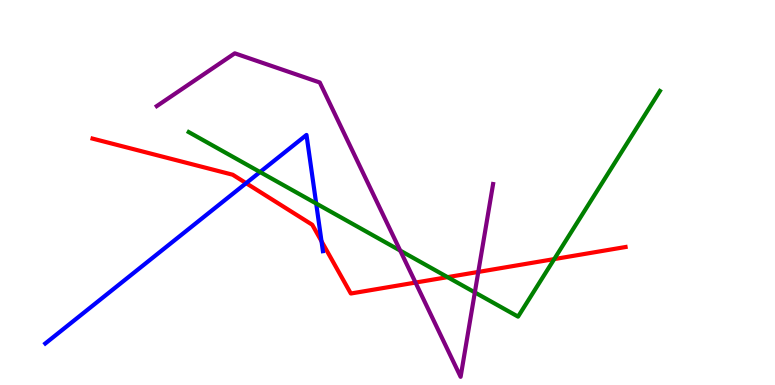[{'lines': ['blue', 'red'], 'intersections': [{'x': 3.18, 'y': 5.24}, {'x': 4.15, 'y': 3.73}]}, {'lines': ['green', 'red'], 'intersections': [{'x': 5.78, 'y': 2.8}, {'x': 7.15, 'y': 3.27}]}, {'lines': ['purple', 'red'], 'intersections': [{'x': 5.36, 'y': 2.66}, {'x': 6.17, 'y': 2.94}]}, {'lines': ['blue', 'green'], 'intersections': [{'x': 3.36, 'y': 5.53}, {'x': 4.08, 'y': 4.71}]}, {'lines': ['blue', 'purple'], 'intersections': []}, {'lines': ['green', 'purple'], 'intersections': [{'x': 5.16, 'y': 3.49}, {'x': 6.13, 'y': 2.4}]}]